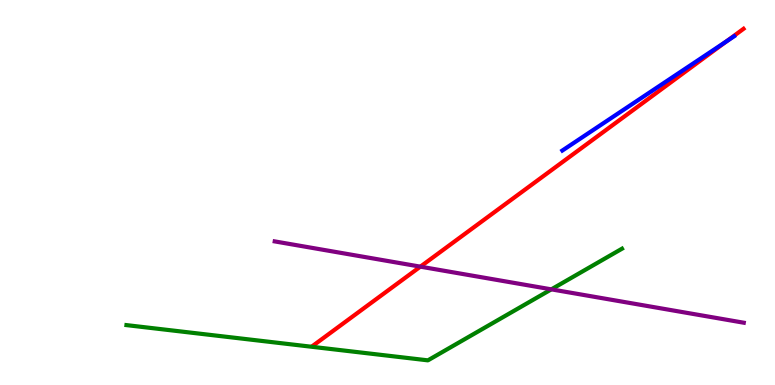[{'lines': ['blue', 'red'], 'intersections': [{'x': 9.38, 'y': 8.93}]}, {'lines': ['green', 'red'], 'intersections': []}, {'lines': ['purple', 'red'], 'intersections': [{'x': 5.42, 'y': 3.07}]}, {'lines': ['blue', 'green'], 'intersections': []}, {'lines': ['blue', 'purple'], 'intersections': []}, {'lines': ['green', 'purple'], 'intersections': [{'x': 7.11, 'y': 2.48}]}]